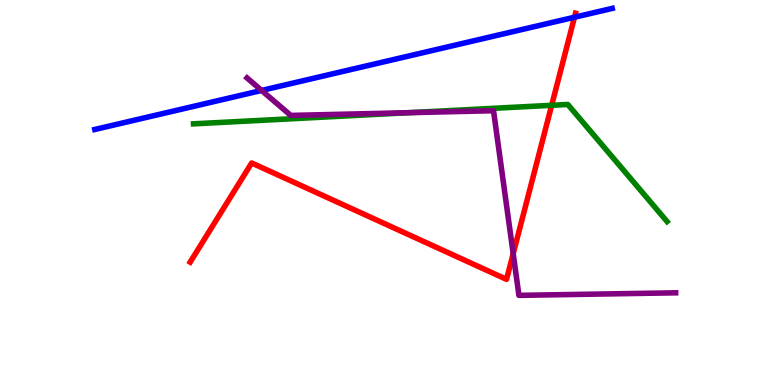[{'lines': ['blue', 'red'], 'intersections': [{'x': 7.41, 'y': 9.55}]}, {'lines': ['green', 'red'], 'intersections': [{'x': 7.12, 'y': 7.26}]}, {'lines': ['purple', 'red'], 'intersections': [{'x': 6.62, 'y': 3.41}]}, {'lines': ['blue', 'green'], 'intersections': []}, {'lines': ['blue', 'purple'], 'intersections': [{'x': 3.38, 'y': 7.65}]}, {'lines': ['green', 'purple'], 'intersections': [{'x': 5.28, 'y': 7.07}]}]